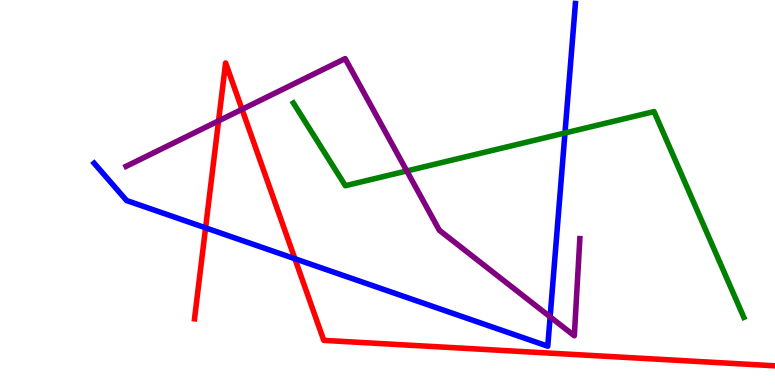[{'lines': ['blue', 'red'], 'intersections': [{'x': 2.65, 'y': 4.08}, {'x': 3.81, 'y': 3.28}]}, {'lines': ['green', 'red'], 'intersections': []}, {'lines': ['purple', 'red'], 'intersections': [{'x': 2.82, 'y': 6.86}, {'x': 3.12, 'y': 7.16}]}, {'lines': ['blue', 'green'], 'intersections': [{'x': 7.29, 'y': 6.55}]}, {'lines': ['blue', 'purple'], 'intersections': [{'x': 7.1, 'y': 1.77}]}, {'lines': ['green', 'purple'], 'intersections': [{'x': 5.25, 'y': 5.56}]}]